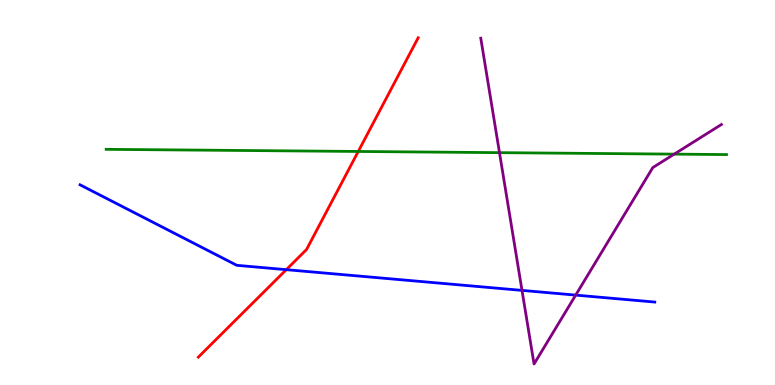[{'lines': ['blue', 'red'], 'intersections': [{'x': 3.69, 'y': 3.0}]}, {'lines': ['green', 'red'], 'intersections': [{'x': 4.62, 'y': 6.07}]}, {'lines': ['purple', 'red'], 'intersections': []}, {'lines': ['blue', 'green'], 'intersections': []}, {'lines': ['blue', 'purple'], 'intersections': [{'x': 6.74, 'y': 2.46}, {'x': 7.43, 'y': 2.33}]}, {'lines': ['green', 'purple'], 'intersections': [{'x': 6.44, 'y': 6.03}, {'x': 8.7, 'y': 6.0}]}]